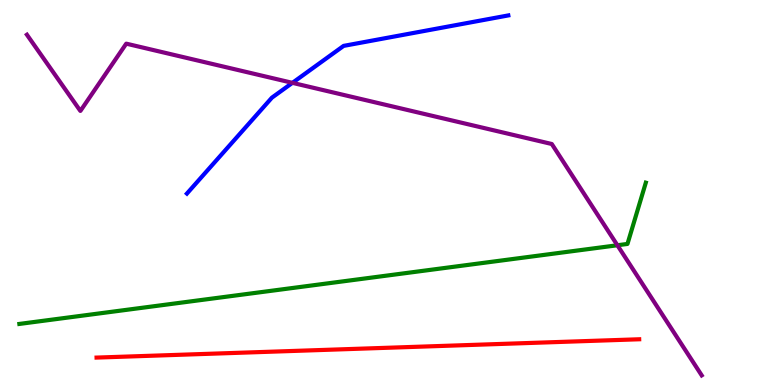[{'lines': ['blue', 'red'], 'intersections': []}, {'lines': ['green', 'red'], 'intersections': []}, {'lines': ['purple', 'red'], 'intersections': []}, {'lines': ['blue', 'green'], 'intersections': []}, {'lines': ['blue', 'purple'], 'intersections': [{'x': 3.77, 'y': 7.85}]}, {'lines': ['green', 'purple'], 'intersections': [{'x': 7.97, 'y': 3.63}]}]